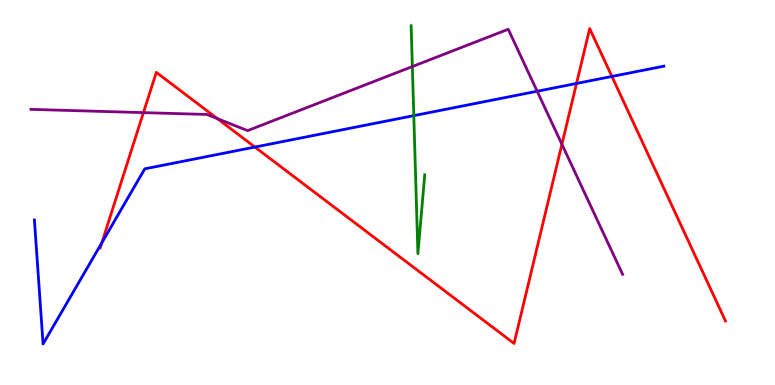[{'lines': ['blue', 'red'], 'intersections': [{'x': 1.31, 'y': 3.7}, {'x': 3.29, 'y': 6.18}, {'x': 7.44, 'y': 7.83}, {'x': 7.9, 'y': 8.01}]}, {'lines': ['green', 'red'], 'intersections': []}, {'lines': ['purple', 'red'], 'intersections': [{'x': 1.85, 'y': 7.07}, {'x': 2.8, 'y': 6.92}, {'x': 7.25, 'y': 6.25}]}, {'lines': ['blue', 'green'], 'intersections': [{'x': 5.34, 'y': 7.0}]}, {'lines': ['blue', 'purple'], 'intersections': [{'x': 6.93, 'y': 7.63}]}, {'lines': ['green', 'purple'], 'intersections': [{'x': 5.32, 'y': 8.27}]}]